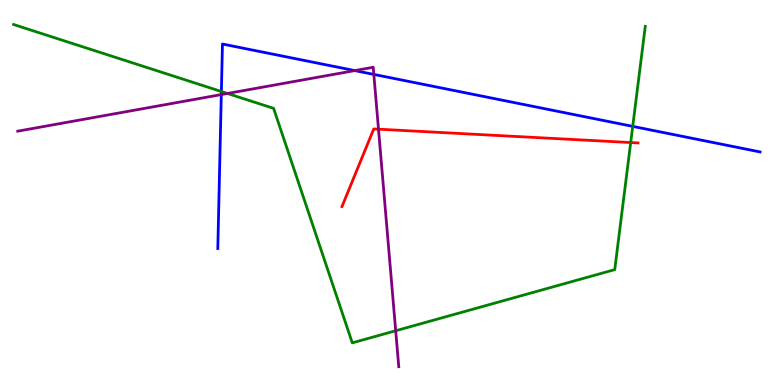[{'lines': ['blue', 'red'], 'intersections': []}, {'lines': ['green', 'red'], 'intersections': [{'x': 8.14, 'y': 6.3}]}, {'lines': ['purple', 'red'], 'intersections': [{'x': 4.88, 'y': 6.64}]}, {'lines': ['blue', 'green'], 'intersections': [{'x': 2.86, 'y': 7.62}, {'x': 8.16, 'y': 6.72}]}, {'lines': ['blue', 'purple'], 'intersections': [{'x': 2.86, 'y': 7.54}, {'x': 4.58, 'y': 8.17}, {'x': 4.82, 'y': 8.07}]}, {'lines': ['green', 'purple'], 'intersections': [{'x': 2.93, 'y': 7.57}, {'x': 5.11, 'y': 1.41}]}]